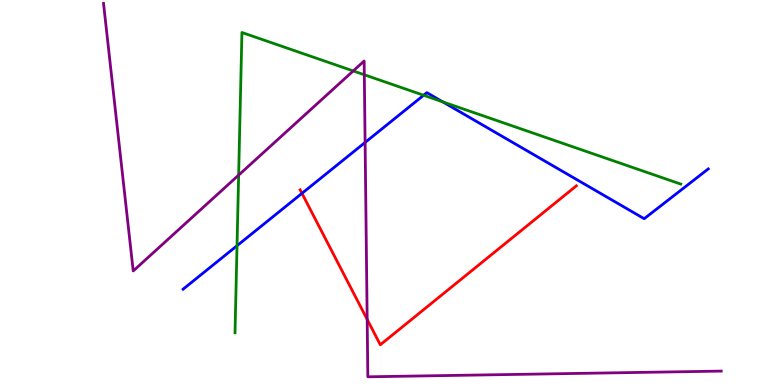[{'lines': ['blue', 'red'], 'intersections': [{'x': 3.9, 'y': 4.98}]}, {'lines': ['green', 'red'], 'intersections': []}, {'lines': ['purple', 'red'], 'intersections': [{'x': 4.74, 'y': 1.7}]}, {'lines': ['blue', 'green'], 'intersections': [{'x': 3.06, 'y': 3.62}, {'x': 5.47, 'y': 7.53}, {'x': 5.71, 'y': 7.35}]}, {'lines': ['blue', 'purple'], 'intersections': [{'x': 4.71, 'y': 6.3}]}, {'lines': ['green', 'purple'], 'intersections': [{'x': 3.08, 'y': 5.45}, {'x': 4.56, 'y': 8.16}, {'x': 4.7, 'y': 8.06}]}]